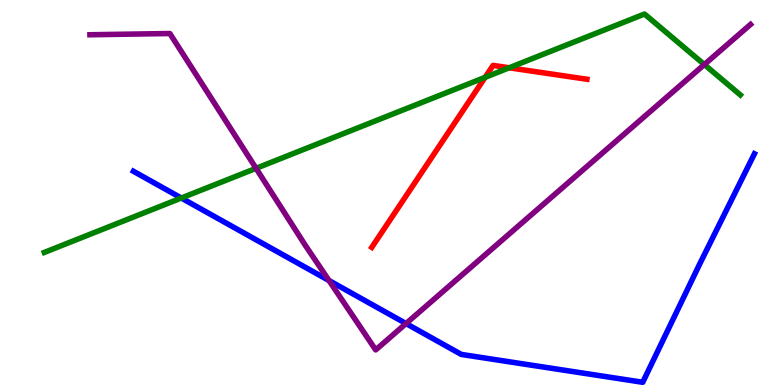[{'lines': ['blue', 'red'], 'intersections': []}, {'lines': ['green', 'red'], 'intersections': [{'x': 6.26, 'y': 7.99}, {'x': 6.57, 'y': 8.24}]}, {'lines': ['purple', 'red'], 'intersections': []}, {'lines': ['blue', 'green'], 'intersections': [{'x': 2.34, 'y': 4.86}]}, {'lines': ['blue', 'purple'], 'intersections': [{'x': 4.25, 'y': 2.71}, {'x': 5.24, 'y': 1.6}]}, {'lines': ['green', 'purple'], 'intersections': [{'x': 3.3, 'y': 5.63}, {'x': 9.09, 'y': 8.32}]}]